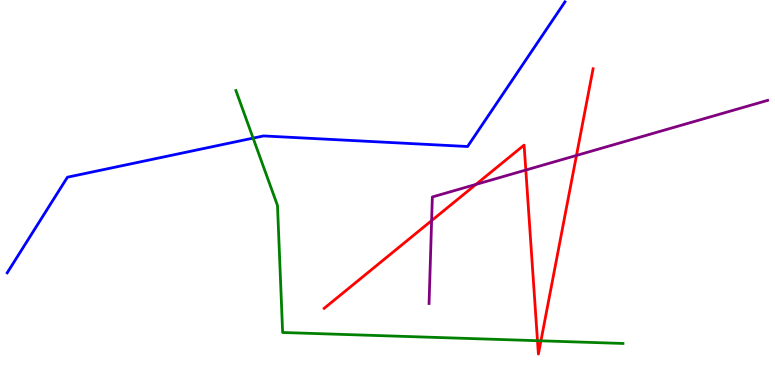[{'lines': ['blue', 'red'], 'intersections': []}, {'lines': ['green', 'red'], 'intersections': [{'x': 6.94, 'y': 1.15}, {'x': 6.98, 'y': 1.15}]}, {'lines': ['purple', 'red'], 'intersections': [{'x': 5.57, 'y': 4.27}, {'x': 6.14, 'y': 5.21}, {'x': 6.78, 'y': 5.58}, {'x': 7.44, 'y': 5.96}]}, {'lines': ['blue', 'green'], 'intersections': [{'x': 3.27, 'y': 6.41}]}, {'lines': ['blue', 'purple'], 'intersections': []}, {'lines': ['green', 'purple'], 'intersections': []}]